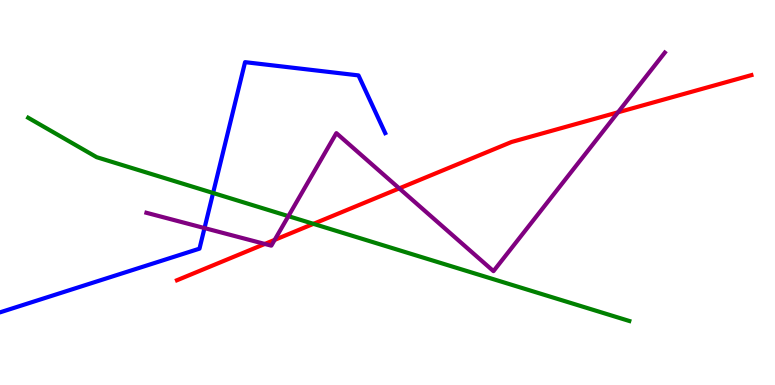[{'lines': ['blue', 'red'], 'intersections': []}, {'lines': ['green', 'red'], 'intersections': [{'x': 4.04, 'y': 4.19}]}, {'lines': ['purple', 'red'], 'intersections': [{'x': 3.42, 'y': 3.66}, {'x': 3.54, 'y': 3.77}, {'x': 5.15, 'y': 5.11}, {'x': 7.97, 'y': 7.08}]}, {'lines': ['blue', 'green'], 'intersections': [{'x': 2.75, 'y': 4.99}]}, {'lines': ['blue', 'purple'], 'intersections': [{'x': 2.64, 'y': 4.08}]}, {'lines': ['green', 'purple'], 'intersections': [{'x': 3.72, 'y': 4.39}]}]